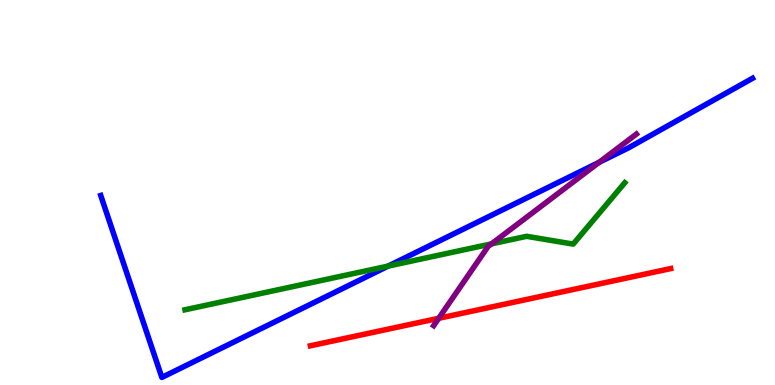[{'lines': ['blue', 'red'], 'intersections': []}, {'lines': ['green', 'red'], 'intersections': []}, {'lines': ['purple', 'red'], 'intersections': [{'x': 5.66, 'y': 1.73}]}, {'lines': ['blue', 'green'], 'intersections': [{'x': 5.01, 'y': 3.09}]}, {'lines': ['blue', 'purple'], 'intersections': [{'x': 7.73, 'y': 5.78}]}, {'lines': ['green', 'purple'], 'intersections': [{'x': 6.34, 'y': 3.67}]}]